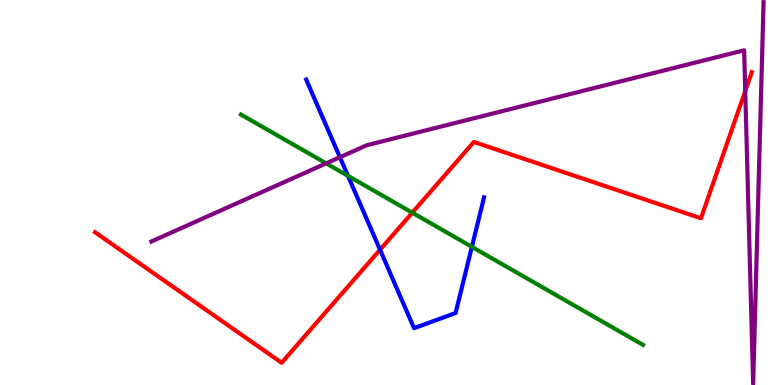[{'lines': ['blue', 'red'], 'intersections': [{'x': 4.9, 'y': 3.51}]}, {'lines': ['green', 'red'], 'intersections': [{'x': 5.32, 'y': 4.48}]}, {'lines': ['purple', 'red'], 'intersections': [{'x': 9.62, 'y': 7.63}]}, {'lines': ['blue', 'green'], 'intersections': [{'x': 4.49, 'y': 5.43}, {'x': 6.09, 'y': 3.59}]}, {'lines': ['blue', 'purple'], 'intersections': [{'x': 4.39, 'y': 5.92}]}, {'lines': ['green', 'purple'], 'intersections': [{'x': 4.21, 'y': 5.76}]}]